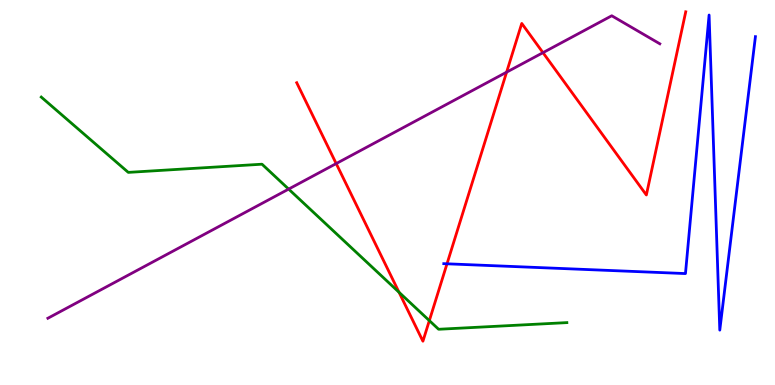[{'lines': ['blue', 'red'], 'intersections': [{'x': 5.77, 'y': 3.15}]}, {'lines': ['green', 'red'], 'intersections': [{'x': 5.15, 'y': 2.41}, {'x': 5.54, 'y': 1.67}]}, {'lines': ['purple', 'red'], 'intersections': [{'x': 4.34, 'y': 5.75}, {'x': 6.54, 'y': 8.13}, {'x': 7.01, 'y': 8.63}]}, {'lines': ['blue', 'green'], 'intersections': []}, {'lines': ['blue', 'purple'], 'intersections': []}, {'lines': ['green', 'purple'], 'intersections': [{'x': 3.72, 'y': 5.09}]}]